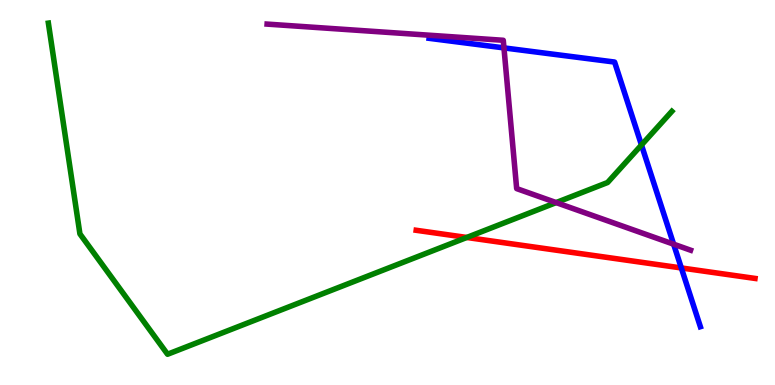[{'lines': ['blue', 'red'], 'intersections': [{'x': 8.79, 'y': 3.04}]}, {'lines': ['green', 'red'], 'intersections': [{'x': 6.02, 'y': 3.83}]}, {'lines': ['purple', 'red'], 'intersections': []}, {'lines': ['blue', 'green'], 'intersections': [{'x': 8.28, 'y': 6.23}]}, {'lines': ['blue', 'purple'], 'intersections': [{'x': 6.5, 'y': 8.76}, {'x': 8.69, 'y': 3.66}]}, {'lines': ['green', 'purple'], 'intersections': [{'x': 7.18, 'y': 4.74}]}]